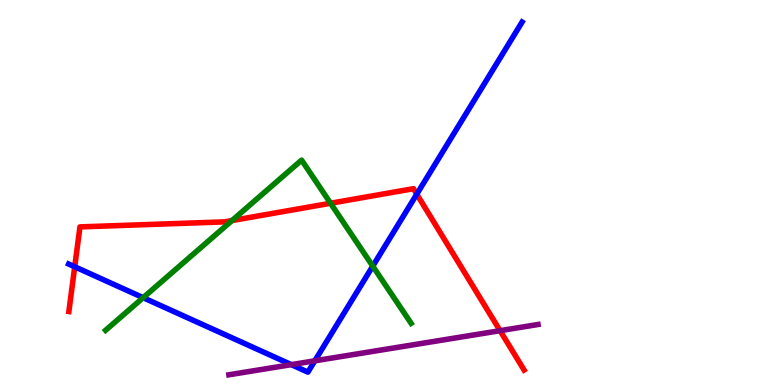[{'lines': ['blue', 'red'], 'intersections': [{'x': 0.964, 'y': 3.07}, {'x': 5.38, 'y': 4.96}]}, {'lines': ['green', 'red'], 'intersections': [{'x': 2.99, 'y': 4.27}, {'x': 4.27, 'y': 4.72}]}, {'lines': ['purple', 'red'], 'intersections': [{'x': 6.45, 'y': 1.41}]}, {'lines': ['blue', 'green'], 'intersections': [{'x': 1.85, 'y': 2.27}, {'x': 4.81, 'y': 3.09}]}, {'lines': ['blue', 'purple'], 'intersections': [{'x': 3.76, 'y': 0.529}, {'x': 4.06, 'y': 0.628}]}, {'lines': ['green', 'purple'], 'intersections': []}]